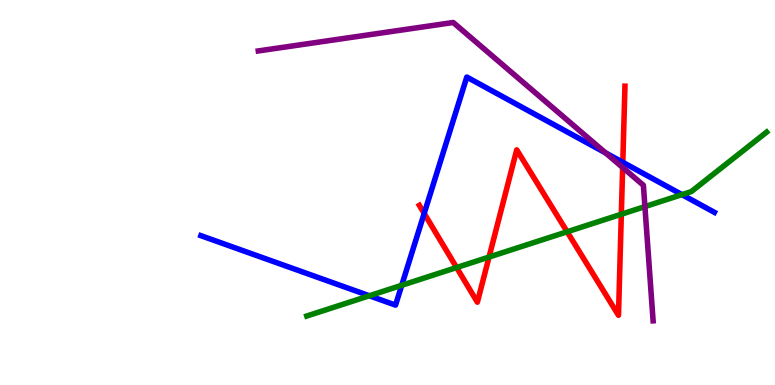[{'lines': ['blue', 'red'], 'intersections': [{'x': 5.47, 'y': 4.46}, {'x': 8.04, 'y': 5.78}]}, {'lines': ['green', 'red'], 'intersections': [{'x': 5.89, 'y': 3.05}, {'x': 6.31, 'y': 3.32}, {'x': 7.32, 'y': 3.98}, {'x': 8.02, 'y': 4.44}]}, {'lines': ['purple', 'red'], 'intersections': [{'x': 8.03, 'y': 5.65}]}, {'lines': ['blue', 'green'], 'intersections': [{'x': 4.77, 'y': 2.32}, {'x': 5.18, 'y': 2.59}, {'x': 8.8, 'y': 4.95}]}, {'lines': ['blue', 'purple'], 'intersections': [{'x': 7.81, 'y': 6.03}]}, {'lines': ['green', 'purple'], 'intersections': [{'x': 8.32, 'y': 4.63}]}]